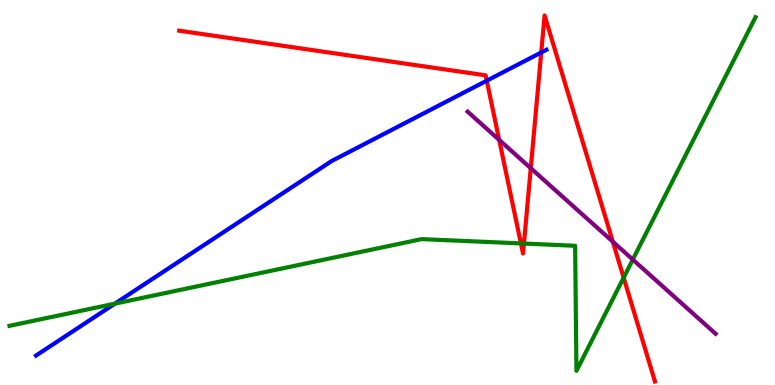[{'lines': ['blue', 'red'], 'intersections': [{'x': 6.28, 'y': 7.9}, {'x': 6.98, 'y': 8.64}]}, {'lines': ['green', 'red'], 'intersections': [{'x': 6.72, 'y': 3.68}, {'x': 6.76, 'y': 3.67}, {'x': 8.05, 'y': 2.79}]}, {'lines': ['purple', 'red'], 'intersections': [{'x': 6.44, 'y': 6.37}, {'x': 6.85, 'y': 5.63}, {'x': 7.91, 'y': 3.72}]}, {'lines': ['blue', 'green'], 'intersections': [{'x': 1.48, 'y': 2.11}]}, {'lines': ['blue', 'purple'], 'intersections': []}, {'lines': ['green', 'purple'], 'intersections': [{'x': 8.17, 'y': 3.26}]}]